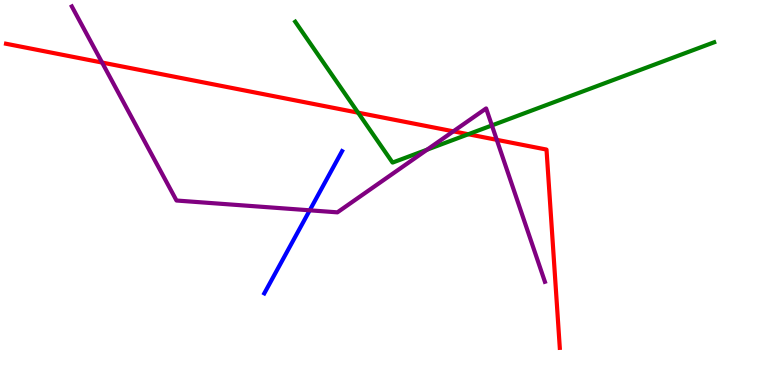[{'lines': ['blue', 'red'], 'intersections': []}, {'lines': ['green', 'red'], 'intersections': [{'x': 4.62, 'y': 7.07}, {'x': 6.04, 'y': 6.51}]}, {'lines': ['purple', 'red'], 'intersections': [{'x': 1.32, 'y': 8.38}, {'x': 5.85, 'y': 6.59}, {'x': 6.41, 'y': 6.37}]}, {'lines': ['blue', 'green'], 'intersections': []}, {'lines': ['blue', 'purple'], 'intersections': [{'x': 4.0, 'y': 4.54}]}, {'lines': ['green', 'purple'], 'intersections': [{'x': 5.51, 'y': 6.11}, {'x': 6.35, 'y': 6.74}]}]